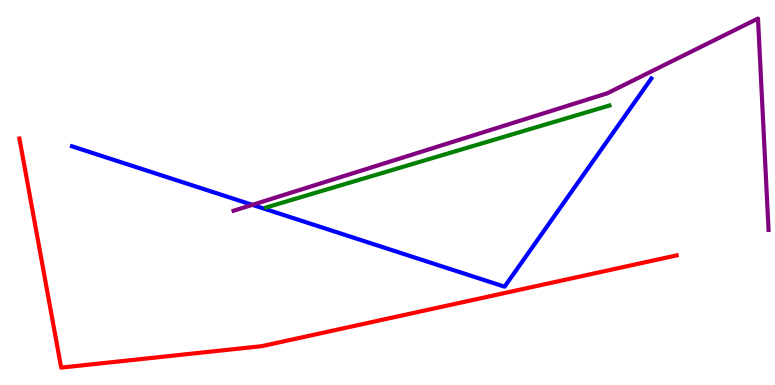[{'lines': ['blue', 'red'], 'intersections': []}, {'lines': ['green', 'red'], 'intersections': []}, {'lines': ['purple', 'red'], 'intersections': []}, {'lines': ['blue', 'green'], 'intersections': []}, {'lines': ['blue', 'purple'], 'intersections': [{'x': 3.26, 'y': 4.68}]}, {'lines': ['green', 'purple'], 'intersections': []}]